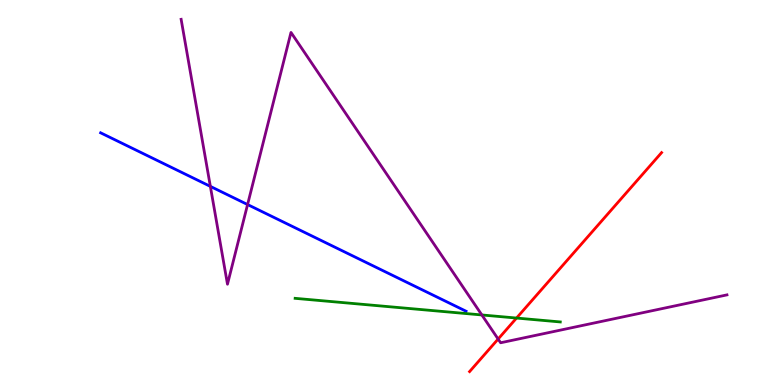[{'lines': ['blue', 'red'], 'intersections': []}, {'lines': ['green', 'red'], 'intersections': [{'x': 6.66, 'y': 1.74}]}, {'lines': ['purple', 'red'], 'intersections': [{'x': 6.43, 'y': 1.19}]}, {'lines': ['blue', 'green'], 'intersections': []}, {'lines': ['blue', 'purple'], 'intersections': [{'x': 2.71, 'y': 5.16}, {'x': 3.19, 'y': 4.69}]}, {'lines': ['green', 'purple'], 'intersections': [{'x': 6.22, 'y': 1.82}]}]